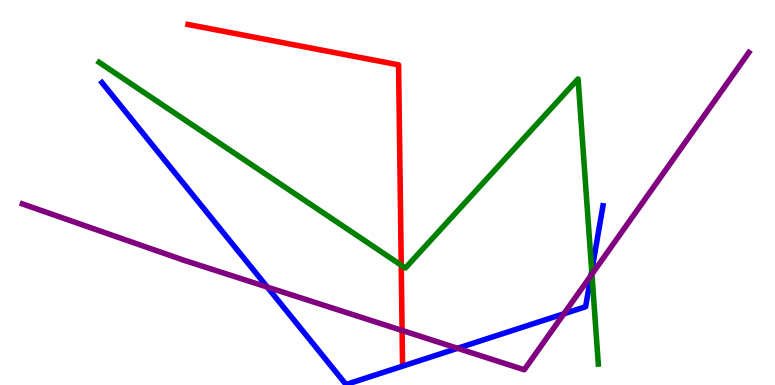[{'lines': ['blue', 'red'], 'intersections': []}, {'lines': ['green', 'red'], 'intersections': [{'x': 5.18, 'y': 3.11}]}, {'lines': ['purple', 'red'], 'intersections': [{'x': 5.19, 'y': 1.42}]}, {'lines': ['blue', 'green'], 'intersections': [{'x': 7.64, 'y': 2.96}]}, {'lines': ['blue', 'purple'], 'intersections': [{'x': 3.45, 'y': 2.54}, {'x': 5.9, 'y': 0.953}, {'x': 7.28, 'y': 1.85}, {'x': 7.63, 'y': 2.84}]}, {'lines': ['green', 'purple'], 'intersections': [{'x': 7.64, 'y': 2.88}]}]